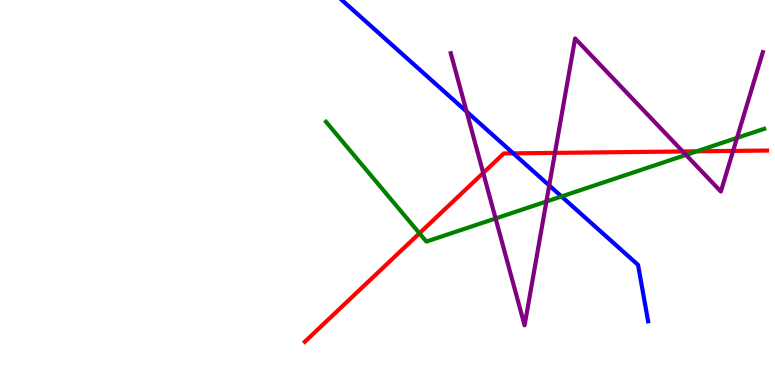[{'lines': ['blue', 'red'], 'intersections': [{'x': 6.62, 'y': 6.02}]}, {'lines': ['green', 'red'], 'intersections': [{'x': 5.41, 'y': 3.94}, {'x': 8.99, 'y': 6.07}]}, {'lines': ['purple', 'red'], 'intersections': [{'x': 6.24, 'y': 5.51}, {'x': 7.16, 'y': 6.03}, {'x': 8.81, 'y': 6.07}, {'x': 9.46, 'y': 6.08}]}, {'lines': ['blue', 'green'], 'intersections': [{'x': 7.25, 'y': 4.9}]}, {'lines': ['blue', 'purple'], 'intersections': [{'x': 6.02, 'y': 7.1}, {'x': 7.09, 'y': 5.18}]}, {'lines': ['green', 'purple'], 'intersections': [{'x': 6.39, 'y': 4.33}, {'x': 7.05, 'y': 4.77}, {'x': 8.85, 'y': 5.98}, {'x': 9.51, 'y': 6.42}]}]